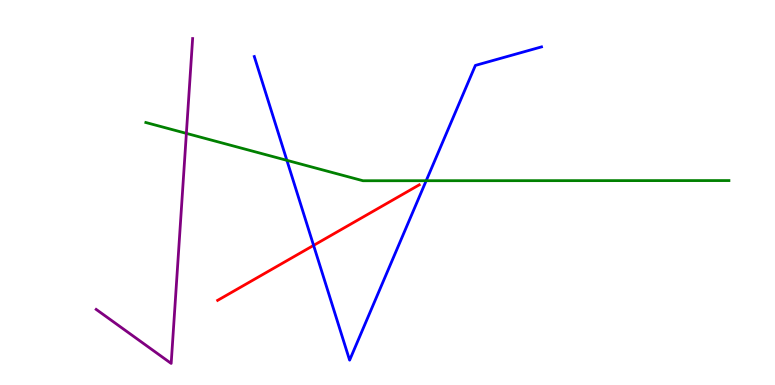[{'lines': ['blue', 'red'], 'intersections': [{'x': 4.05, 'y': 3.63}]}, {'lines': ['green', 'red'], 'intersections': []}, {'lines': ['purple', 'red'], 'intersections': []}, {'lines': ['blue', 'green'], 'intersections': [{'x': 3.7, 'y': 5.84}, {'x': 5.5, 'y': 5.31}]}, {'lines': ['blue', 'purple'], 'intersections': []}, {'lines': ['green', 'purple'], 'intersections': [{'x': 2.4, 'y': 6.54}]}]